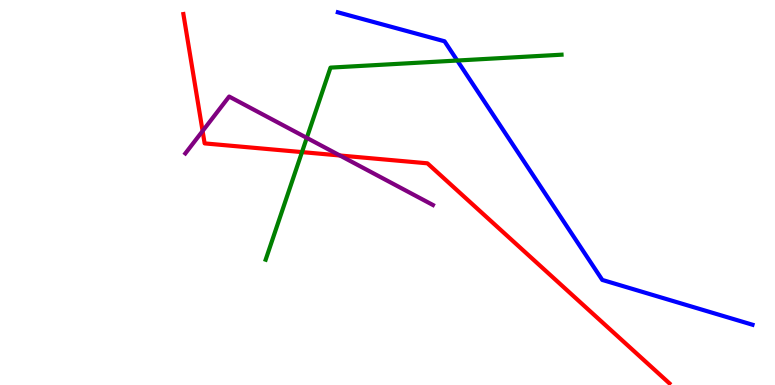[{'lines': ['blue', 'red'], 'intersections': []}, {'lines': ['green', 'red'], 'intersections': [{'x': 3.9, 'y': 6.05}]}, {'lines': ['purple', 'red'], 'intersections': [{'x': 2.61, 'y': 6.6}, {'x': 4.39, 'y': 5.96}]}, {'lines': ['blue', 'green'], 'intersections': [{'x': 5.9, 'y': 8.43}]}, {'lines': ['blue', 'purple'], 'intersections': []}, {'lines': ['green', 'purple'], 'intersections': [{'x': 3.96, 'y': 6.42}]}]